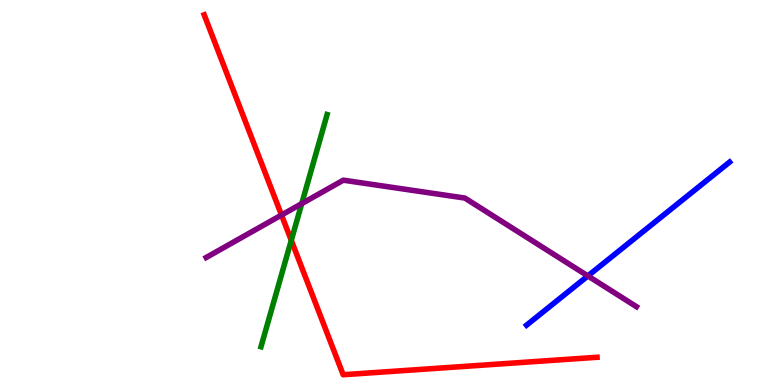[{'lines': ['blue', 'red'], 'intersections': []}, {'lines': ['green', 'red'], 'intersections': [{'x': 3.76, 'y': 3.76}]}, {'lines': ['purple', 'red'], 'intersections': [{'x': 3.63, 'y': 4.41}]}, {'lines': ['blue', 'green'], 'intersections': []}, {'lines': ['blue', 'purple'], 'intersections': [{'x': 7.59, 'y': 2.83}]}, {'lines': ['green', 'purple'], 'intersections': [{'x': 3.89, 'y': 4.71}]}]